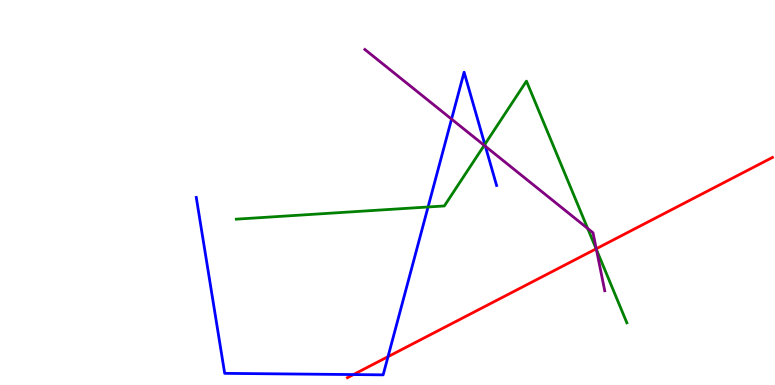[{'lines': ['blue', 'red'], 'intersections': [{'x': 4.56, 'y': 0.271}, {'x': 5.01, 'y': 0.736}]}, {'lines': ['green', 'red'], 'intersections': [{'x': 7.69, 'y': 3.54}]}, {'lines': ['purple', 'red'], 'intersections': [{'x': 7.69, 'y': 3.54}]}, {'lines': ['blue', 'green'], 'intersections': [{'x': 5.52, 'y': 4.62}, {'x': 6.26, 'y': 6.25}]}, {'lines': ['blue', 'purple'], 'intersections': [{'x': 5.83, 'y': 6.91}, {'x': 6.26, 'y': 6.2}]}, {'lines': ['green', 'purple'], 'intersections': [{'x': 6.25, 'y': 6.22}, {'x': 7.58, 'y': 4.07}, {'x': 7.7, 'y': 3.52}]}]